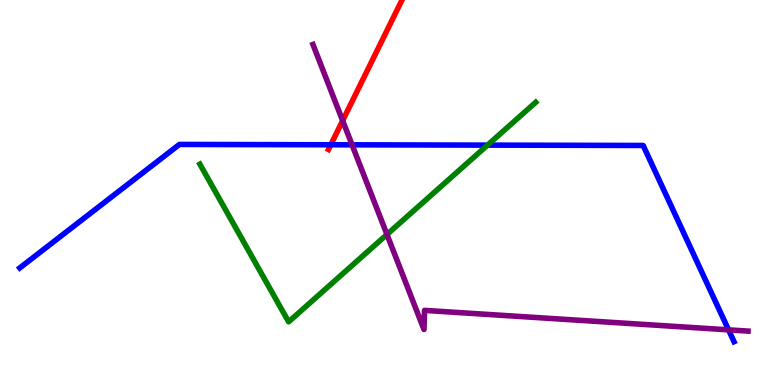[{'lines': ['blue', 'red'], 'intersections': [{'x': 4.27, 'y': 6.24}]}, {'lines': ['green', 'red'], 'intersections': []}, {'lines': ['purple', 'red'], 'intersections': [{'x': 4.42, 'y': 6.87}]}, {'lines': ['blue', 'green'], 'intersections': [{'x': 6.29, 'y': 6.23}]}, {'lines': ['blue', 'purple'], 'intersections': [{'x': 4.54, 'y': 6.24}, {'x': 9.4, 'y': 1.43}]}, {'lines': ['green', 'purple'], 'intersections': [{'x': 4.99, 'y': 3.91}]}]